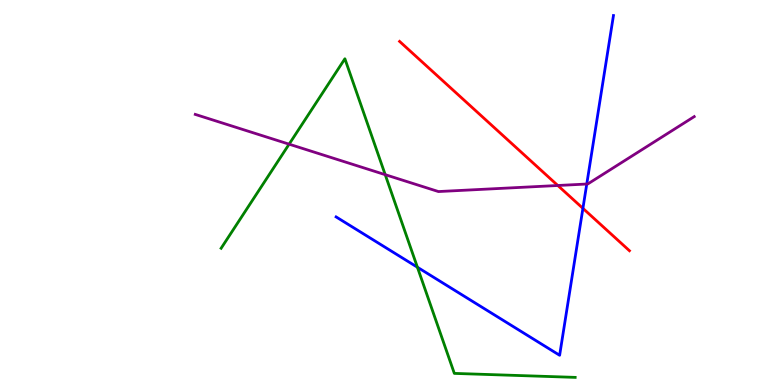[{'lines': ['blue', 'red'], 'intersections': [{'x': 7.52, 'y': 4.59}]}, {'lines': ['green', 'red'], 'intersections': []}, {'lines': ['purple', 'red'], 'intersections': [{'x': 7.2, 'y': 5.18}]}, {'lines': ['blue', 'green'], 'intersections': [{'x': 5.39, 'y': 3.06}]}, {'lines': ['blue', 'purple'], 'intersections': [{'x': 7.57, 'y': 5.22}]}, {'lines': ['green', 'purple'], 'intersections': [{'x': 3.73, 'y': 6.26}, {'x': 4.97, 'y': 5.46}]}]